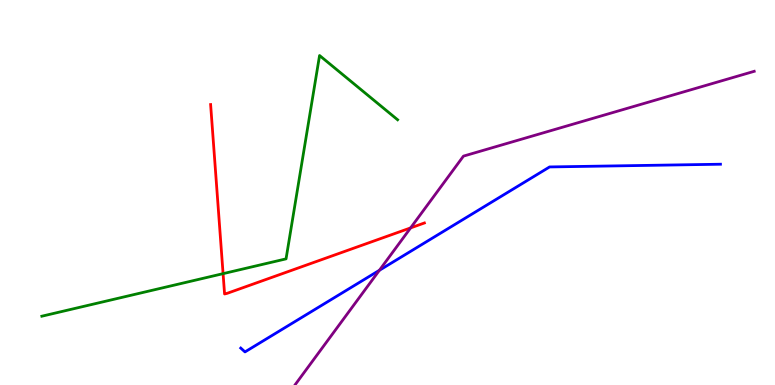[{'lines': ['blue', 'red'], 'intersections': []}, {'lines': ['green', 'red'], 'intersections': [{'x': 2.88, 'y': 2.89}]}, {'lines': ['purple', 'red'], 'intersections': [{'x': 5.3, 'y': 4.08}]}, {'lines': ['blue', 'green'], 'intersections': []}, {'lines': ['blue', 'purple'], 'intersections': [{'x': 4.9, 'y': 2.98}]}, {'lines': ['green', 'purple'], 'intersections': []}]